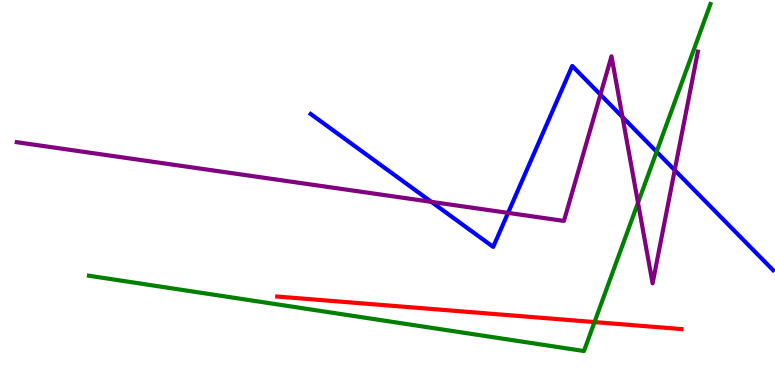[{'lines': ['blue', 'red'], 'intersections': []}, {'lines': ['green', 'red'], 'intersections': [{'x': 7.67, 'y': 1.63}]}, {'lines': ['purple', 'red'], 'intersections': []}, {'lines': ['blue', 'green'], 'intersections': [{'x': 8.47, 'y': 6.06}]}, {'lines': ['blue', 'purple'], 'intersections': [{'x': 5.57, 'y': 4.76}, {'x': 6.56, 'y': 4.47}, {'x': 7.75, 'y': 7.54}, {'x': 8.03, 'y': 6.96}, {'x': 8.71, 'y': 5.58}]}, {'lines': ['green', 'purple'], 'intersections': [{'x': 8.23, 'y': 4.73}]}]